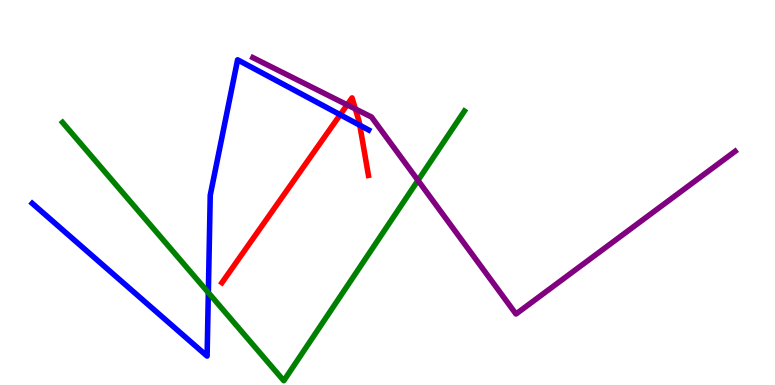[{'lines': ['blue', 'red'], 'intersections': [{'x': 4.39, 'y': 7.02}, {'x': 4.64, 'y': 6.75}]}, {'lines': ['green', 'red'], 'intersections': []}, {'lines': ['purple', 'red'], 'intersections': [{'x': 4.48, 'y': 7.28}, {'x': 4.59, 'y': 7.17}]}, {'lines': ['blue', 'green'], 'intersections': [{'x': 2.69, 'y': 2.4}]}, {'lines': ['blue', 'purple'], 'intersections': []}, {'lines': ['green', 'purple'], 'intersections': [{'x': 5.39, 'y': 5.31}]}]